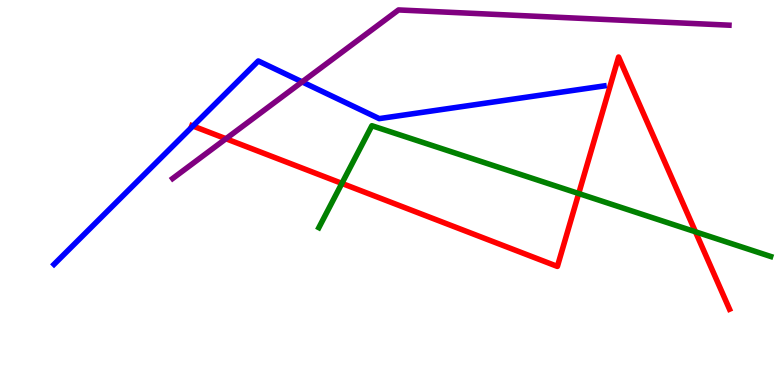[{'lines': ['blue', 'red'], 'intersections': [{'x': 2.49, 'y': 6.73}]}, {'lines': ['green', 'red'], 'intersections': [{'x': 4.41, 'y': 5.24}, {'x': 7.47, 'y': 4.97}, {'x': 8.97, 'y': 3.98}]}, {'lines': ['purple', 'red'], 'intersections': [{'x': 2.92, 'y': 6.4}]}, {'lines': ['blue', 'green'], 'intersections': []}, {'lines': ['blue', 'purple'], 'intersections': [{'x': 3.9, 'y': 7.87}]}, {'lines': ['green', 'purple'], 'intersections': []}]